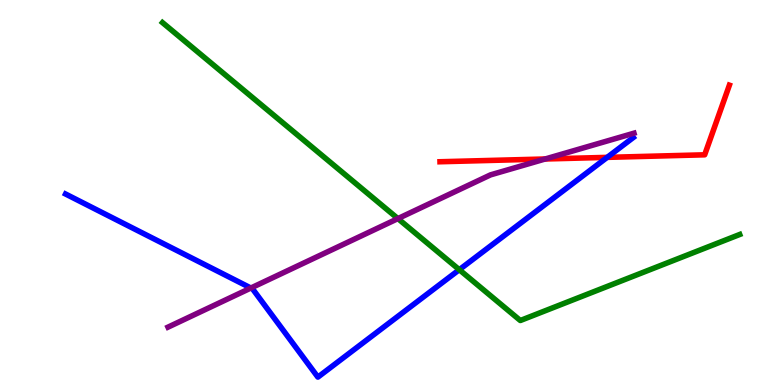[{'lines': ['blue', 'red'], 'intersections': [{'x': 7.83, 'y': 5.91}]}, {'lines': ['green', 'red'], 'intersections': []}, {'lines': ['purple', 'red'], 'intersections': [{'x': 7.03, 'y': 5.87}]}, {'lines': ['blue', 'green'], 'intersections': [{'x': 5.93, 'y': 2.99}]}, {'lines': ['blue', 'purple'], 'intersections': [{'x': 3.24, 'y': 2.52}]}, {'lines': ['green', 'purple'], 'intersections': [{'x': 5.13, 'y': 4.32}]}]